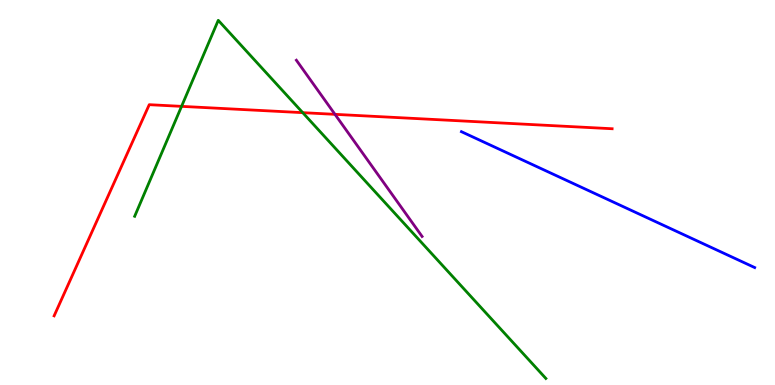[{'lines': ['blue', 'red'], 'intersections': []}, {'lines': ['green', 'red'], 'intersections': [{'x': 2.34, 'y': 7.24}, {'x': 3.91, 'y': 7.07}]}, {'lines': ['purple', 'red'], 'intersections': [{'x': 4.32, 'y': 7.03}]}, {'lines': ['blue', 'green'], 'intersections': []}, {'lines': ['blue', 'purple'], 'intersections': []}, {'lines': ['green', 'purple'], 'intersections': []}]